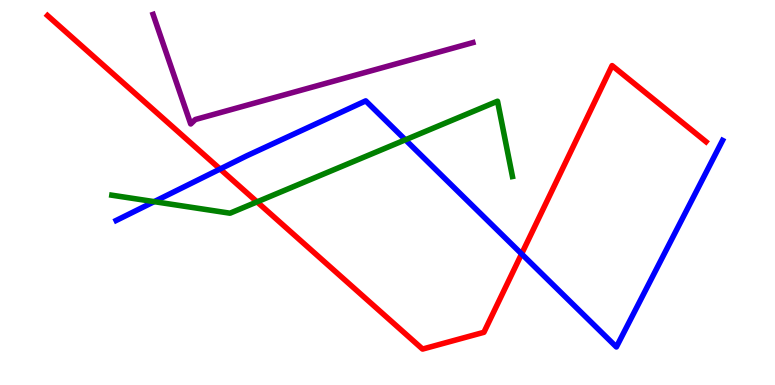[{'lines': ['blue', 'red'], 'intersections': [{'x': 2.84, 'y': 5.61}, {'x': 6.73, 'y': 3.41}]}, {'lines': ['green', 'red'], 'intersections': [{'x': 3.32, 'y': 4.76}]}, {'lines': ['purple', 'red'], 'intersections': []}, {'lines': ['blue', 'green'], 'intersections': [{'x': 1.99, 'y': 4.76}, {'x': 5.23, 'y': 6.37}]}, {'lines': ['blue', 'purple'], 'intersections': []}, {'lines': ['green', 'purple'], 'intersections': []}]